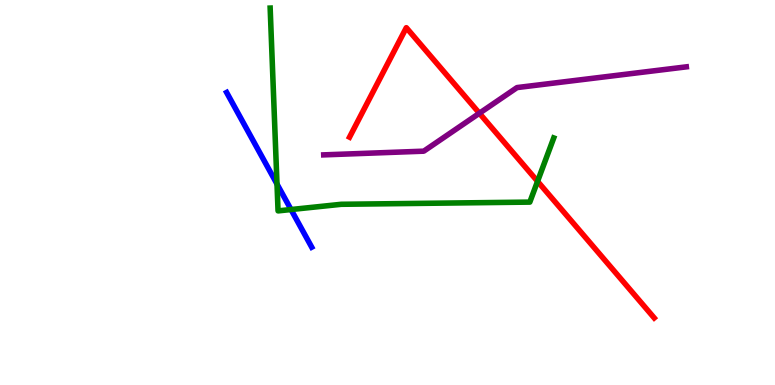[{'lines': ['blue', 'red'], 'intersections': []}, {'lines': ['green', 'red'], 'intersections': [{'x': 6.94, 'y': 5.29}]}, {'lines': ['purple', 'red'], 'intersections': [{'x': 6.19, 'y': 7.06}]}, {'lines': ['blue', 'green'], 'intersections': [{'x': 3.57, 'y': 5.22}, {'x': 3.76, 'y': 4.56}]}, {'lines': ['blue', 'purple'], 'intersections': []}, {'lines': ['green', 'purple'], 'intersections': []}]